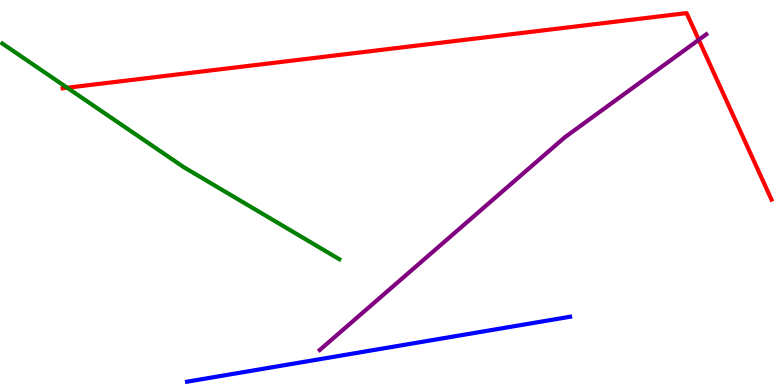[{'lines': ['blue', 'red'], 'intersections': []}, {'lines': ['green', 'red'], 'intersections': [{'x': 0.867, 'y': 7.72}]}, {'lines': ['purple', 'red'], 'intersections': [{'x': 9.02, 'y': 8.97}]}, {'lines': ['blue', 'green'], 'intersections': []}, {'lines': ['blue', 'purple'], 'intersections': []}, {'lines': ['green', 'purple'], 'intersections': []}]